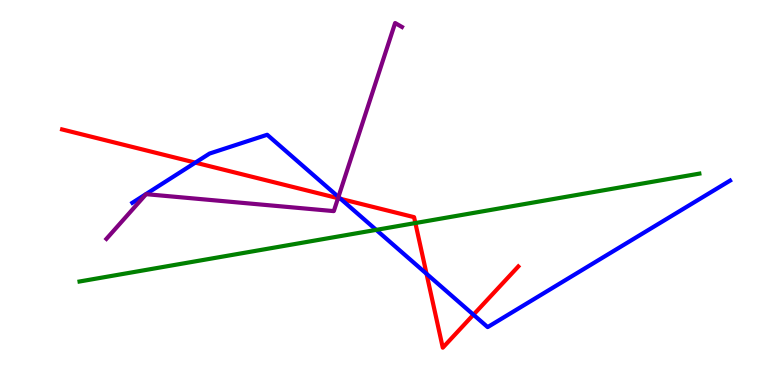[{'lines': ['blue', 'red'], 'intersections': [{'x': 2.52, 'y': 5.78}, {'x': 4.4, 'y': 4.83}, {'x': 5.5, 'y': 2.89}, {'x': 6.11, 'y': 1.83}]}, {'lines': ['green', 'red'], 'intersections': [{'x': 5.36, 'y': 4.21}]}, {'lines': ['purple', 'red'], 'intersections': [{'x': 4.36, 'y': 4.85}]}, {'lines': ['blue', 'green'], 'intersections': [{'x': 4.85, 'y': 4.03}]}, {'lines': ['blue', 'purple'], 'intersections': [{'x': 4.37, 'y': 4.89}]}, {'lines': ['green', 'purple'], 'intersections': []}]